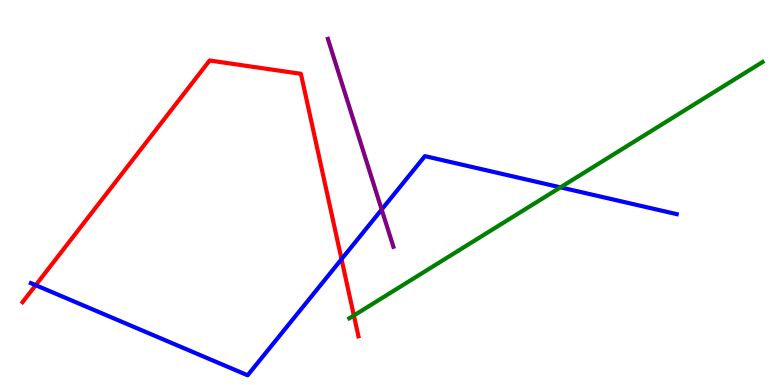[{'lines': ['blue', 'red'], 'intersections': [{'x': 0.461, 'y': 2.59}, {'x': 4.41, 'y': 3.27}]}, {'lines': ['green', 'red'], 'intersections': [{'x': 4.57, 'y': 1.81}]}, {'lines': ['purple', 'red'], 'intersections': []}, {'lines': ['blue', 'green'], 'intersections': [{'x': 7.23, 'y': 5.13}]}, {'lines': ['blue', 'purple'], 'intersections': [{'x': 4.92, 'y': 4.56}]}, {'lines': ['green', 'purple'], 'intersections': []}]